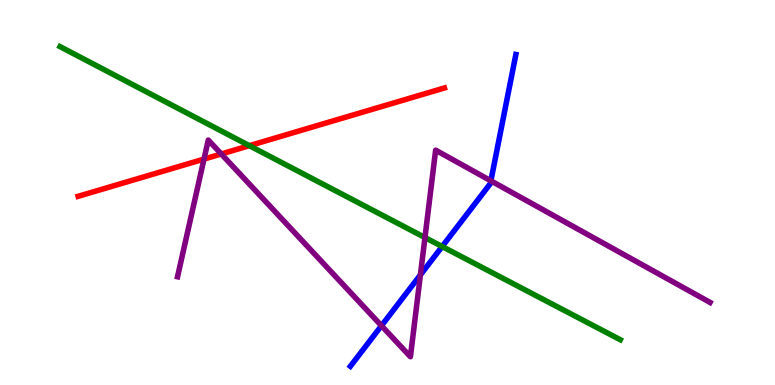[{'lines': ['blue', 'red'], 'intersections': []}, {'lines': ['green', 'red'], 'intersections': [{'x': 3.22, 'y': 6.22}]}, {'lines': ['purple', 'red'], 'intersections': [{'x': 2.63, 'y': 5.87}, {'x': 2.86, 'y': 6.0}]}, {'lines': ['blue', 'green'], 'intersections': [{'x': 5.71, 'y': 3.6}]}, {'lines': ['blue', 'purple'], 'intersections': [{'x': 4.92, 'y': 1.54}, {'x': 5.42, 'y': 2.86}, {'x': 6.33, 'y': 5.3}]}, {'lines': ['green', 'purple'], 'intersections': [{'x': 5.48, 'y': 3.83}]}]